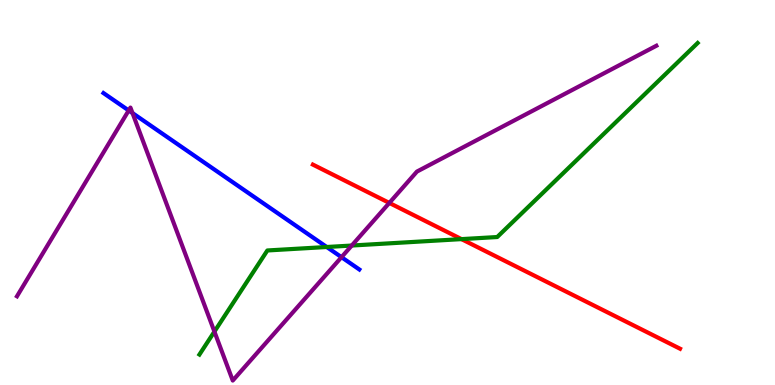[{'lines': ['blue', 'red'], 'intersections': []}, {'lines': ['green', 'red'], 'intersections': [{'x': 5.95, 'y': 3.79}]}, {'lines': ['purple', 'red'], 'intersections': [{'x': 5.02, 'y': 4.73}]}, {'lines': ['blue', 'green'], 'intersections': [{'x': 4.22, 'y': 3.58}]}, {'lines': ['blue', 'purple'], 'intersections': [{'x': 1.66, 'y': 7.13}, {'x': 1.71, 'y': 7.06}, {'x': 4.41, 'y': 3.32}]}, {'lines': ['green', 'purple'], 'intersections': [{'x': 2.77, 'y': 1.39}, {'x': 4.54, 'y': 3.62}]}]